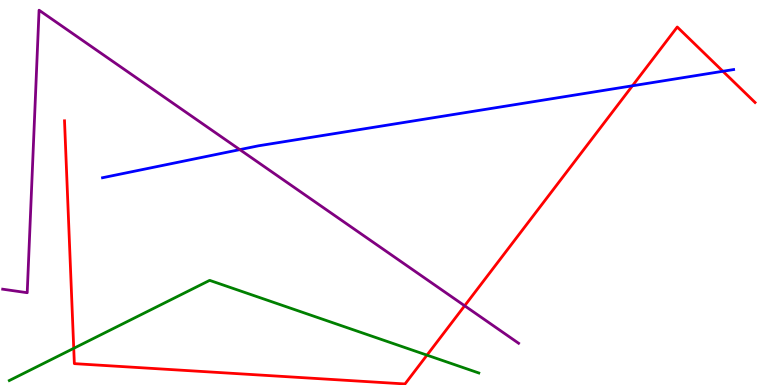[{'lines': ['blue', 'red'], 'intersections': [{'x': 8.16, 'y': 7.77}, {'x': 9.33, 'y': 8.15}]}, {'lines': ['green', 'red'], 'intersections': [{'x': 0.951, 'y': 0.952}, {'x': 5.51, 'y': 0.776}]}, {'lines': ['purple', 'red'], 'intersections': [{'x': 6.0, 'y': 2.06}]}, {'lines': ['blue', 'green'], 'intersections': []}, {'lines': ['blue', 'purple'], 'intersections': [{'x': 3.09, 'y': 6.11}]}, {'lines': ['green', 'purple'], 'intersections': []}]